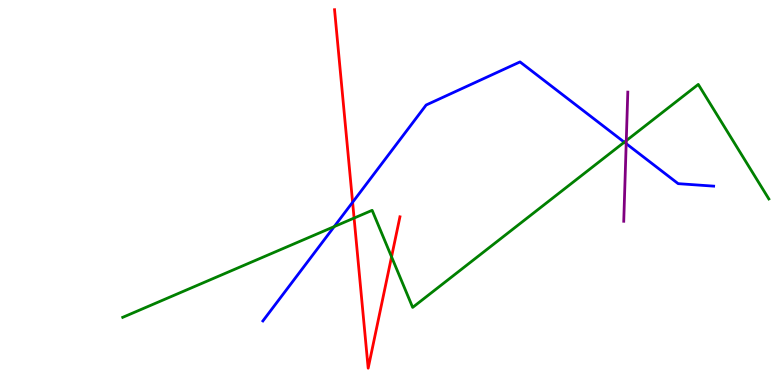[{'lines': ['blue', 'red'], 'intersections': [{'x': 4.55, 'y': 4.75}]}, {'lines': ['green', 'red'], 'intersections': [{'x': 4.57, 'y': 4.34}, {'x': 5.05, 'y': 3.33}]}, {'lines': ['purple', 'red'], 'intersections': []}, {'lines': ['blue', 'green'], 'intersections': [{'x': 4.31, 'y': 4.11}, {'x': 8.06, 'y': 6.31}]}, {'lines': ['blue', 'purple'], 'intersections': [{'x': 8.08, 'y': 6.27}]}, {'lines': ['green', 'purple'], 'intersections': [{'x': 8.08, 'y': 6.35}]}]